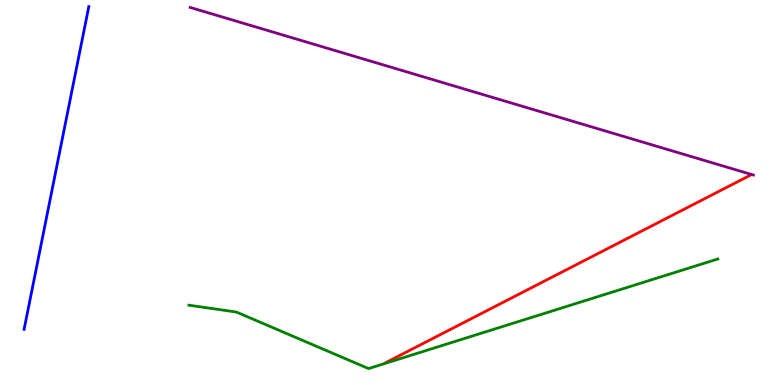[{'lines': ['blue', 'red'], 'intersections': []}, {'lines': ['green', 'red'], 'intersections': []}, {'lines': ['purple', 'red'], 'intersections': []}, {'lines': ['blue', 'green'], 'intersections': []}, {'lines': ['blue', 'purple'], 'intersections': []}, {'lines': ['green', 'purple'], 'intersections': []}]